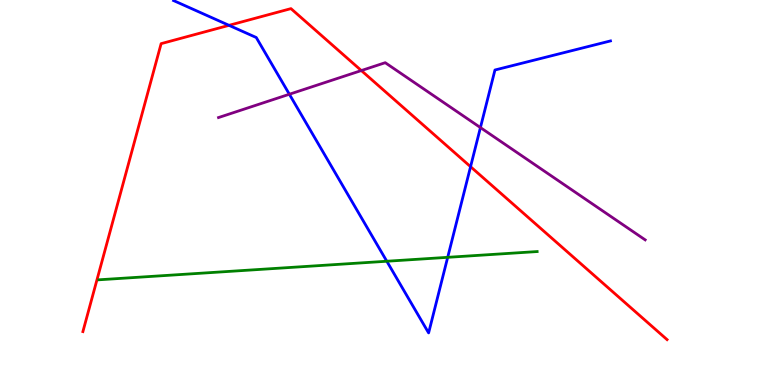[{'lines': ['blue', 'red'], 'intersections': [{'x': 2.95, 'y': 9.34}, {'x': 6.07, 'y': 5.67}]}, {'lines': ['green', 'red'], 'intersections': []}, {'lines': ['purple', 'red'], 'intersections': [{'x': 4.66, 'y': 8.17}]}, {'lines': ['blue', 'green'], 'intersections': [{'x': 4.99, 'y': 3.21}, {'x': 5.78, 'y': 3.32}]}, {'lines': ['blue', 'purple'], 'intersections': [{'x': 3.73, 'y': 7.55}, {'x': 6.2, 'y': 6.69}]}, {'lines': ['green', 'purple'], 'intersections': []}]